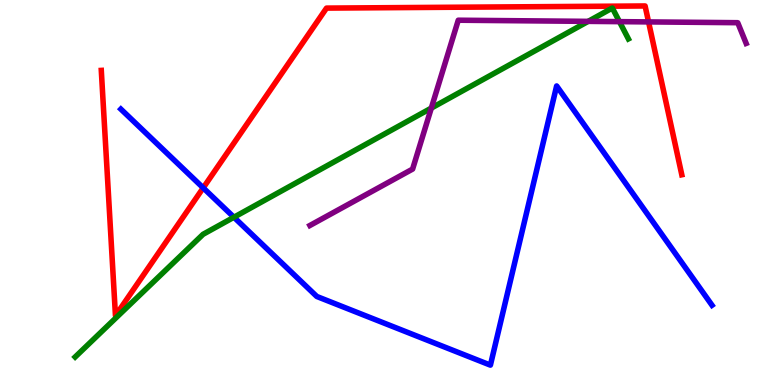[{'lines': ['blue', 'red'], 'intersections': [{'x': 2.62, 'y': 5.12}]}, {'lines': ['green', 'red'], 'intersections': []}, {'lines': ['purple', 'red'], 'intersections': [{'x': 8.37, 'y': 9.43}]}, {'lines': ['blue', 'green'], 'intersections': [{'x': 3.02, 'y': 4.36}]}, {'lines': ['blue', 'purple'], 'intersections': []}, {'lines': ['green', 'purple'], 'intersections': [{'x': 5.57, 'y': 7.19}, {'x': 7.59, 'y': 9.44}, {'x': 7.99, 'y': 9.44}]}]